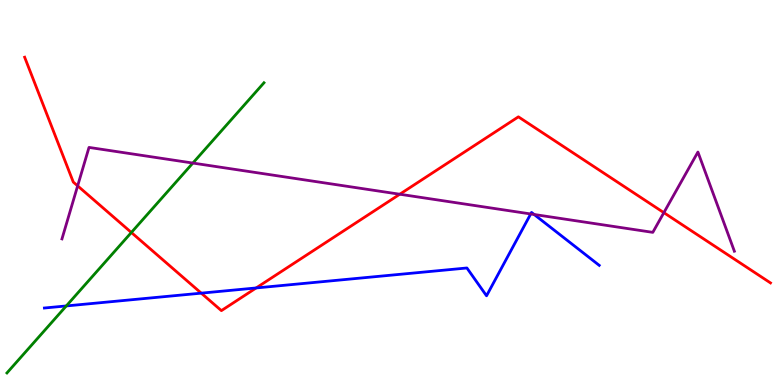[{'lines': ['blue', 'red'], 'intersections': [{'x': 2.6, 'y': 2.39}, {'x': 3.31, 'y': 2.52}]}, {'lines': ['green', 'red'], 'intersections': [{'x': 1.7, 'y': 3.96}]}, {'lines': ['purple', 'red'], 'intersections': [{'x': 1.0, 'y': 5.17}, {'x': 5.16, 'y': 4.95}, {'x': 8.57, 'y': 4.48}]}, {'lines': ['blue', 'green'], 'intersections': [{'x': 0.855, 'y': 2.05}]}, {'lines': ['blue', 'purple'], 'intersections': [{'x': 6.85, 'y': 4.44}, {'x': 6.89, 'y': 4.43}]}, {'lines': ['green', 'purple'], 'intersections': [{'x': 2.49, 'y': 5.76}]}]